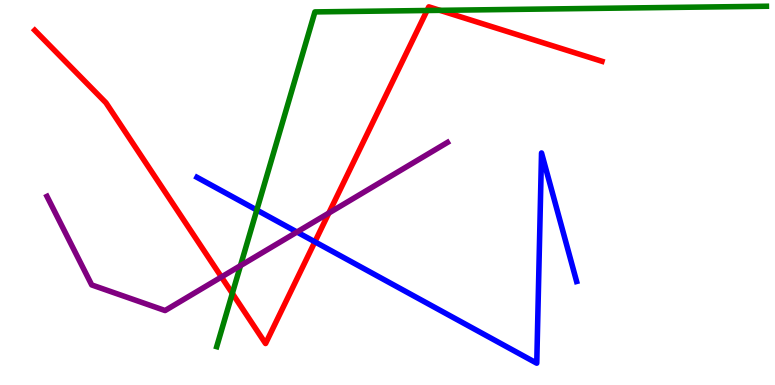[{'lines': ['blue', 'red'], 'intersections': [{'x': 4.06, 'y': 3.72}]}, {'lines': ['green', 'red'], 'intersections': [{'x': 3.0, 'y': 2.38}, {'x': 5.51, 'y': 9.73}, {'x': 5.68, 'y': 9.73}]}, {'lines': ['purple', 'red'], 'intersections': [{'x': 2.86, 'y': 2.81}, {'x': 4.24, 'y': 4.47}]}, {'lines': ['blue', 'green'], 'intersections': [{'x': 3.31, 'y': 4.54}]}, {'lines': ['blue', 'purple'], 'intersections': [{'x': 3.83, 'y': 3.97}]}, {'lines': ['green', 'purple'], 'intersections': [{'x': 3.1, 'y': 3.1}]}]